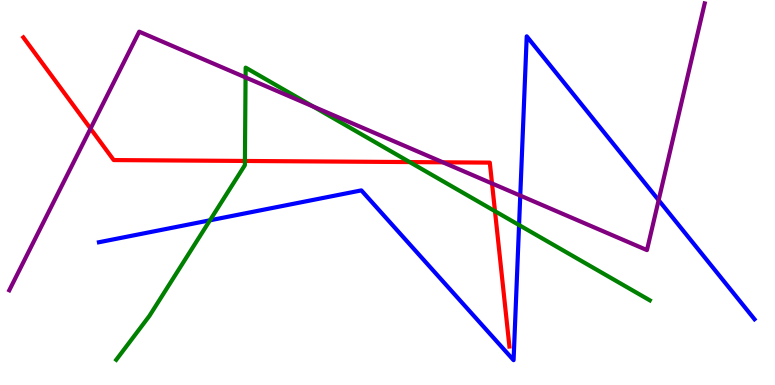[{'lines': ['blue', 'red'], 'intersections': []}, {'lines': ['green', 'red'], 'intersections': [{'x': 3.16, 'y': 5.82}, {'x': 5.29, 'y': 5.79}, {'x': 6.39, 'y': 4.51}]}, {'lines': ['purple', 'red'], 'intersections': [{'x': 1.17, 'y': 6.66}, {'x': 5.71, 'y': 5.78}, {'x': 6.35, 'y': 5.23}]}, {'lines': ['blue', 'green'], 'intersections': [{'x': 2.71, 'y': 4.28}, {'x': 6.7, 'y': 4.15}]}, {'lines': ['blue', 'purple'], 'intersections': [{'x': 6.71, 'y': 4.92}, {'x': 8.5, 'y': 4.8}]}, {'lines': ['green', 'purple'], 'intersections': [{'x': 3.17, 'y': 7.99}, {'x': 4.04, 'y': 7.23}]}]